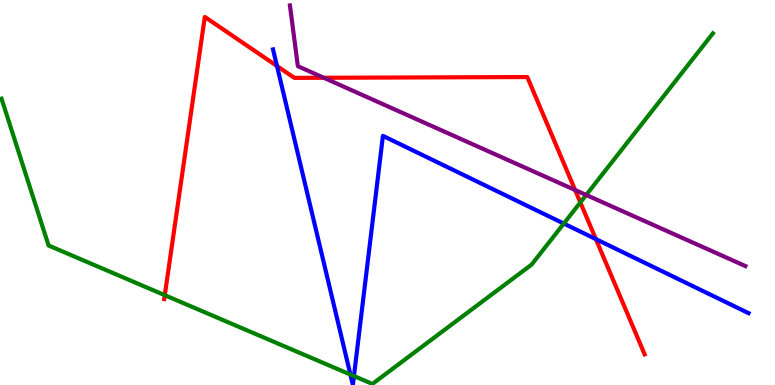[{'lines': ['blue', 'red'], 'intersections': [{'x': 3.57, 'y': 8.28}, {'x': 7.69, 'y': 3.79}]}, {'lines': ['green', 'red'], 'intersections': [{'x': 2.13, 'y': 2.33}, {'x': 7.49, 'y': 4.74}]}, {'lines': ['purple', 'red'], 'intersections': [{'x': 4.18, 'y': 7.98}, {'x': 7.42, 'y': 5.06}]}, {'lines': ['blue', 'green'], 'intersections': [{'x': 4.52, 'y': 0.272}, {'x': 4.57, 'y': 0.233}, {'x': 7.27, 'y': 4.19}]}, {'lines': ['blue', 'purple'], 'intersections': []}, {'lines': ['green', 'purple'], 'intersections': [{'x': 7.56, 'y': 4.94}]}]